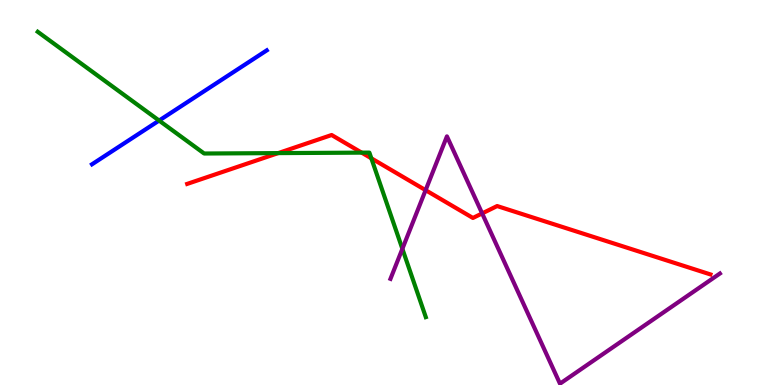[{'lines': ['blue', 'red'], 'intersections': []}, {'lines': ['green', 'red'], 'intersections': [{'x': 3.59, 'y': 6.02}, {'x': 4.67, 'y': 6.04}, {'x': 4.79, 'y': 5.89}]}, {'lines': ['purple', 'red'], 'intersections': [{'x': 5.49, 'y': 5.06}, {'x': 6.22, 'y': 4.46}]}, {'lines': ['blue', 'green'], 'intersections': [{'x': 2.05, 'y': 6.87}]}, {'lines': ['blue', 'purple'], 'intersections': []}, {'lines': ['green', 'purple'], 'intersections': [{'x': 5.19, 'y': 3.54}]}]